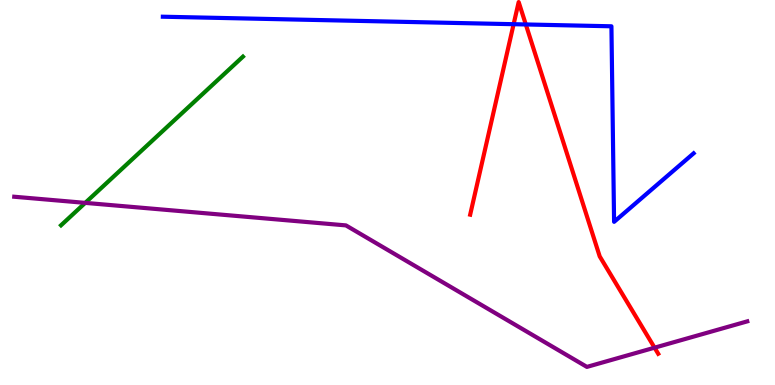[{'lines': ['blue', 'red'], 'intersections': [{'x': 6.63, 'y': 9.37}, {'x': 6.78, 'y': 9.36}]}, {'lines': ['green', 'red'], 'intersections': []}, {'lines': ['purple', 'red'], 'intersections': [{'x': 8.45, 'y': 0.969}]}, {'lines': ['blue', 'green'], 'intersections': []}, {'lines': ['blue', 'purple'], 'intersections': []}, {'lines': ['green', 'purple'], 'intersections': [{'x': 1.1, 'y': 4.73}]}]